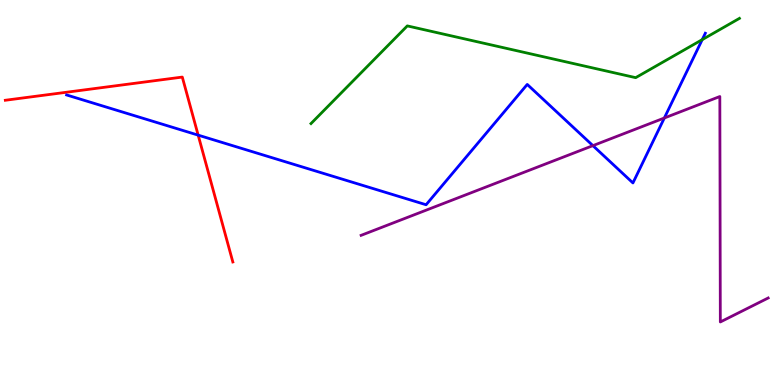[{'lines': ['blue', 'red'], 'intersections': [{'x': 2.56, 'y': 6.49}]}, {'lines': ['green', 'red'], 'intersections': []}, {'lines': ['purple', 'red'], 'intersections': []}, {'lines': ['blue', 'green'], 'intersections': [{'x': 9.06, 'y': 8.97}]}, {'lines': ['blue', 'purple'], 'intersections': [{'x': 7.65, 'y': 6.22}, {'x': 8.57, 'y': 6.94}]}, {'lines': ['green', 'purple'], 'intersections': []}]